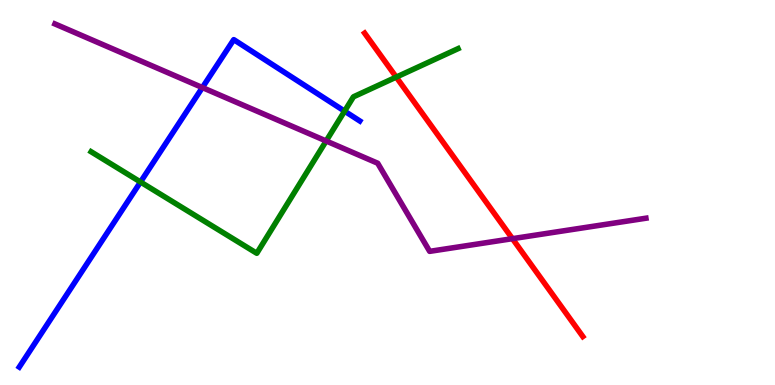[{'lines': ['blue', 'red'], 'intersections': []}, {'lines': ['green', 'red'], 'intersections': [{'x': 5.11, 'y': 8.0}]}, {'lines': ['purple', 'red'], 'intersections': [{'x': 6.61, 'y': 3.8}]}, {'lines': ['blue', 'green'], 'intersections': [{'x': 1.81, 'y': 5.27}, {'x': 4.45, 'y': 7.11}]}, {'lines': ['blue', 'purple'], 'intersections': [{'x': 2.61, 'y': 7.73}]}, {'lines': ['green', 'purple'], 'intersections': [{'x': 4.21, 'y': 6.34}]}]